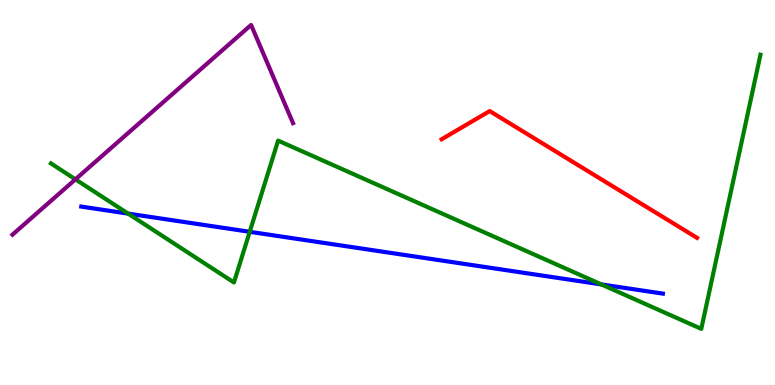[{'lines': ['blue', 'red'], 'intersections': []}, {'lines': ['green', 'red'], 'intersections': []}, {'lines': ['purple', 'red'], 'intersections': []}, {'lines': ['blue', 'green'], 'intersections': [{'x': 1.65, 'y': 4.45}, {'x': 3.22, 'y': 3.98}, {'x': 7.76, 'y': 2.61}]}, {'lines': ['blue', 'purple'], 'intersections': []}, {'lines': ['green', 'purple'], 'intersections': [{'x': 0.973, 'y': 5.34}]}]